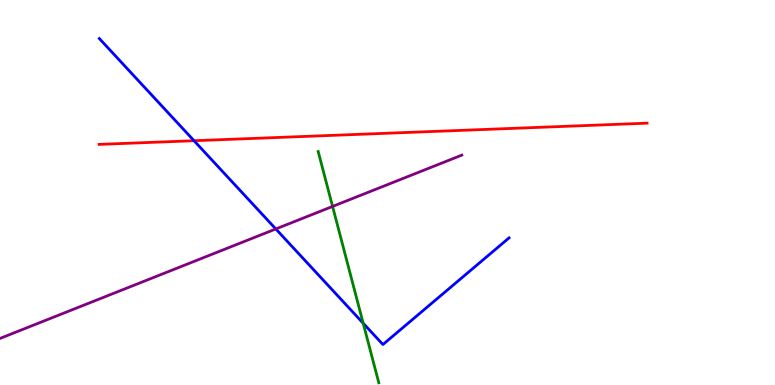[{'lines': ['blue', 'red'], 'intersections': [{'x': 2.5, 'y': 6.34}]}, {'lines': ['green', 'red'], 'intersections': []}, {'lines': ['purple', 'red'], 'intersections': []}, {'lines': ['blue', 'green'], 'intersections': [{'x': 4.69, 'y': 1.6}]}, {'lines': ['blue', 'purple'], 'intersections': [{'x': 3.56, 'y': 4.05}]}, {'lines': ['green', 'purple'], 'intersections': [{'x': 4.29, 'y': 4.64}]}]